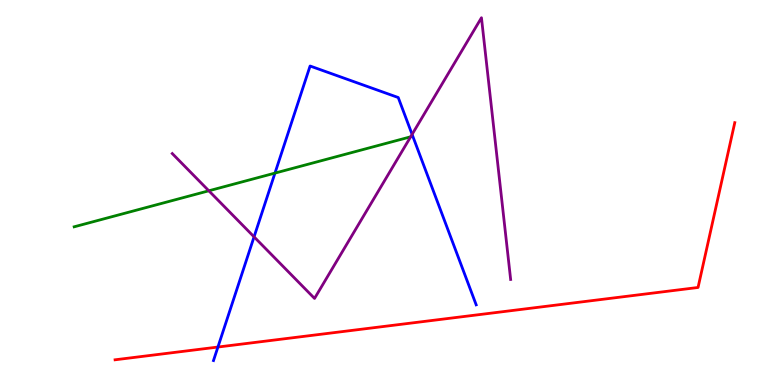[{'lines': ['blue', 'red'], 'intersections': [{'x': 2.81, 'y': 0.986}]}, {'lines': ['green', 'red'], 'intersections': []}, {'lines': ['purple', 'red'], 'intersections': []}, {'lines': ['blue', 'green'], 'intersections': [{'x': 3.55, 'y': 5.5}]}, {'lines': ['blue', 'purple'], 'intersections': [{'x': 3.28, 'y': 3.85}, {'x': 5.32, 'y': 6.51}]}, {'lines': ['green', 'purple'], 'intersections': [{'x': 2.69, 'y': 5.04}]}]